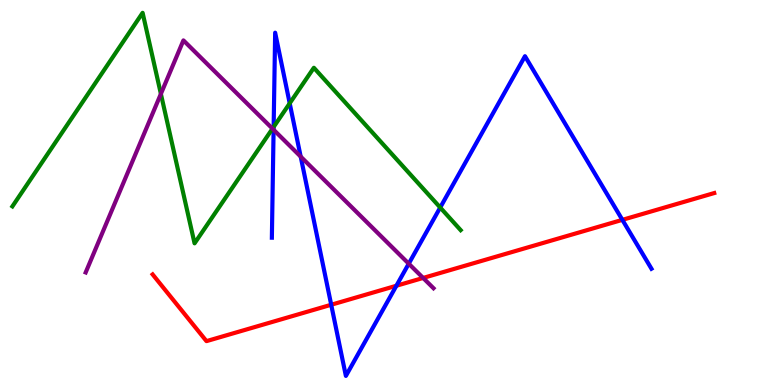[{'lines': ['blue', 'red'], 'intersections': [{'x': 4.27, 'y': 2.08}, {'x': 5.11, 'y': 2.58}, {'x': 8.03, 'y': 4.29}]}, {'lines': ['green', 'red'], 'intersections': []}, {'lines': ['purple', 'red'], 'intersections': [{'x': 5.46, 'y': 2.78}]}, {'lines': ['blue', 'green'], 'intersections': [{'x': 3.53, 'y': 6.7}, {'x': 3.74, 'y': 7.32}, {'x': 5.68, 'y': 4.61}]}, {'lines': ['blue', 'purple'], 'intersections': [{'x': 3.53, 'y': 6.63}, {'x': 3.88, 'y': 5.93}, {'x': 5.27, 'y': 3.15}]}, {'lines': ['green', 'purple'], 'intersections': [{'x': 2.08, 'y': 7.56}, {'x': 3.52, 'y': 6.66}]}]